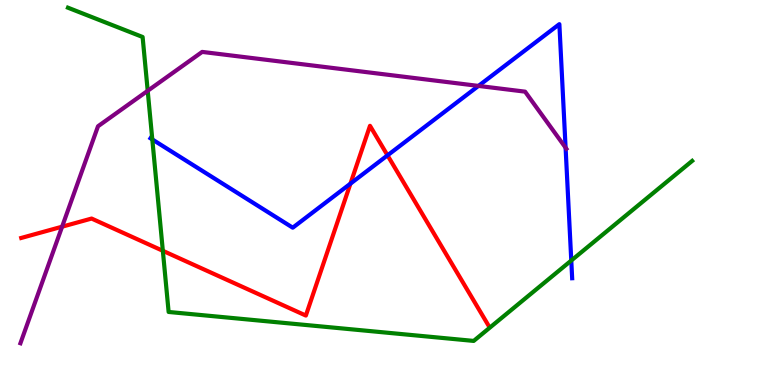[{'lines': ['blue', 'red'], 'intersections': [{'x': 4.52, 'y': 5.23}, {'x': 5.0, 'y': 5.97}]}, {'lines': ['green', 'red'], 'intersections': [{'x': 2.1, 'y': 3.49}]}, {'lines': ['purple', 'red'], 'intersections': [{'x': 0.801, 'y': 4.11}]}, {'lines': ['blue', 'green'], 'intersections': [{'x': 1.97, 'y': 6.38}, {'x': 7.37, 'y': 3.23}]}, {'lines': ['blue', 'purple'], 'intersections': [{'x': 6.17, 'y': 7.77}, {'x': 7.3, 'y': 6.16}]}, {'lines': ['green', 'purple'], 'intersections': [{'x': 1.91, 'y': 7.64}]}]